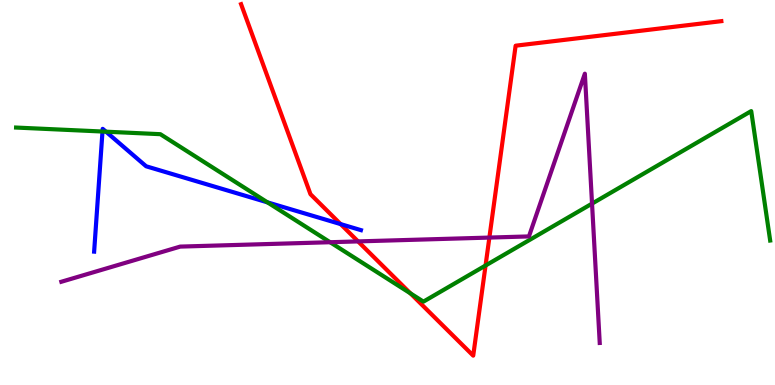[{'lines': ['blue', 'red'], 'intersections': [{'x': 4.39, 'y': 4.18}]}, {'lines': ['green', 'red'], 'intersections': [{'x': 5.3, 'y': 2.38}, {'x': 6.27, 'y': 3.1}]}, {'lines': ['purple', 'red'], 'intersections': [{'x': 4.62, 'y': 3.73}, {'x': 6.31, 'y': 3.83}]}, {'lines': ['blue', 'green'], 'intersections': [{'x': 1.32, 'y': 6.58}, {'x': 1.37, 'y': 6.58}, {'x': 3.45, 'y': 4.74}]}, {'lines': ['blue', 'purple'], 'intersections': []}, {'lines': ['green', 'purple'], 'intersections': [{'x': 4.26, 'y': 3.71}, {'x': 7.64, 'y': 4.71}]}]